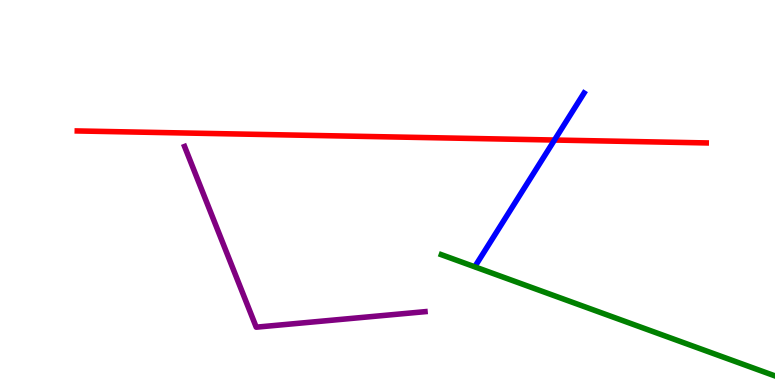[{'lines': ['blue', 'red'], 'intersections': [{'x': 7.15, 'y': 6.36}]}, {'lines': ['green', 'red'], 'intersections': []}, {'lines': ['purple', 'red'], 'intersections': []}, {'lines': ['blue', 'green'], 'intersections': []}, {'lines': ['blue', 'purple'], 'intersections': []}, {'lines': ['green', 'purple'], 'intersections': []}]